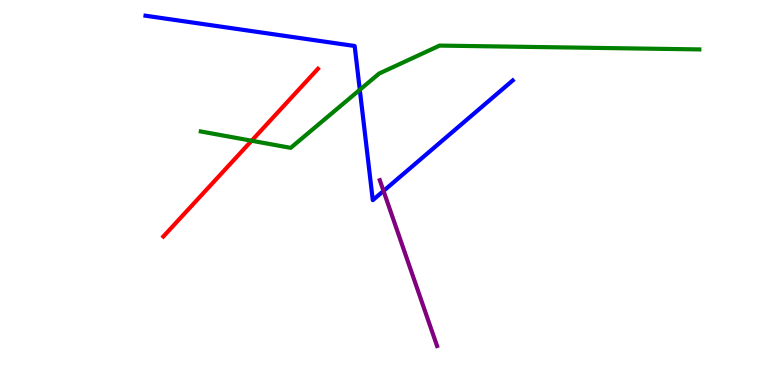[{'lines': ['blue', 'red'], 'intersections': []}, {'lines': ['green', 'red'], 'intersections': [{'x': 3.25, 'y': 6.34}]}, {'lines': ['purple', 'red'], 'intersections': []}, {'lines': ['blue', 'green'], 'intersections': [{'x': 4.64, 'y': 7.67}]}, {'lines': ['blue', 'purple'], 'intersections': [{'x': 4.95, 'y': 5.04}]}, {'lines': ['green', 'purple'], 'intersections': []}]